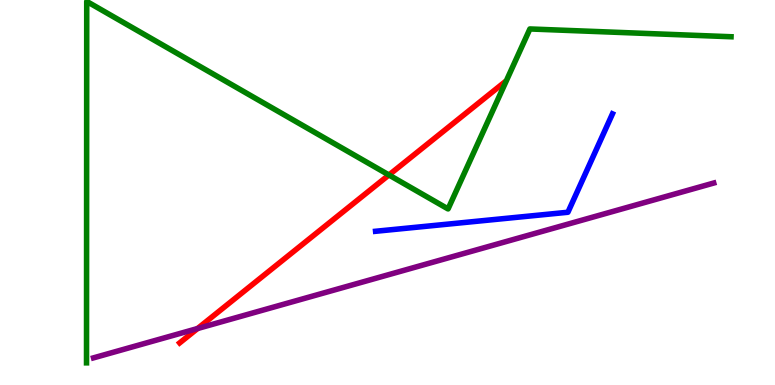[{'lines': ['blue', 'red'], 'intersections': []}, {'lines': ['green', 'red'], 'intersections': [{'x': 5.02, 'y': 5.46}]}, {'lines': ['purple', 'red'], 'intersections': [{'x': 2.55, 'y': 1.47}]}, {'lines': ['blue', 'green'], 'intersections': []}, {'lines': ['blue', 'purple'], 'intersections': []}, {'lines': ['green', 'purple'], 'intersections': []}]